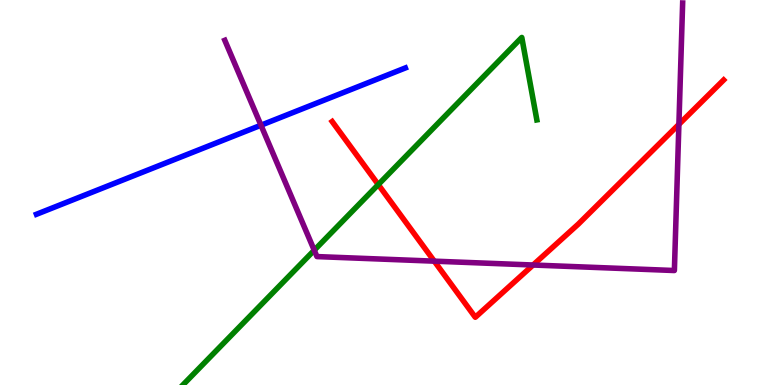[{'lines': ['blue', 'red'], 'intersections': []}, {'lines': ['green', 'red'], 'intersections': [{'x': 4.88, 'y': 5.21}]}, {'lines': ['purple', 'red'], 'intersections': [{'x': 5.6, 'y': 3.22}, {'x': 6.88, 'y': 3.12}, {'x': 8.76, 'y': 6.77}]}, {'lines': ['blue', 'green'], 'intersections': []}, {'lines': ['blue', 'purple'], 'intersections': [{'x': 3.37, 'y': 6.75}]}, {'lines': ['green', 'purple'], 'intersections': [{'x': 4.05, 'y': 3.5}]}]